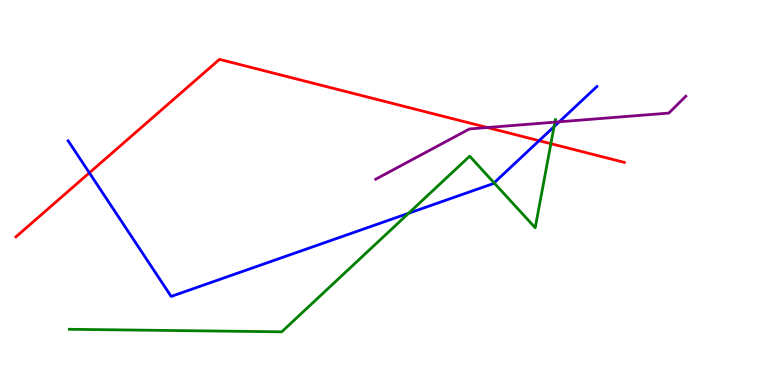[{'lines': ['blue', 'red'], 'intersections': [{'x': 1.15, 'y': 5.51}, {'x': 6.96, 'y': 6.35}]}, {'lines': ['green', 'red'], 'intersections': [{'x': 7.11, 'y': 6.27}]}, {'lines': ['purple', 'red'], 'intersections': [{'x': 6.29, 'y': 6.69}]}, {'lines': ['blue', 'green'], 'intersections': [{'x': 5.27, 'y': 4.46}, {'x': 6.38, 'y': 5.25}, {'x': 7.15, 'y': 6.71}]}, {'lines': ['blue', 'purple'], 'intersections': [{'x': 7.22, 'y': 6.84}]}, {'lines': ['green', 'purple'], 'intersections': [{'x': 7.16, 'y': 6.83}]}]